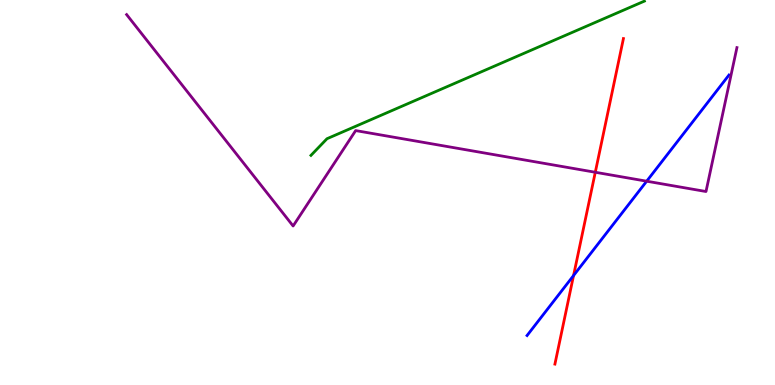[{'lines': ['blue', 'red'], 'intersections': [{'x': 7.4, 'y': 2.84}]}, {'lines': ['green', 'red'], 'intersections': []}, {'lines': ['purple', 'red'], 'intersections': [{'x': 7.68, 'y': 5.53}]}, {'lines': ['blue', 'green'], 'intersections': []}, {'lines': ['blue', 'purple'], 'intersections': [{'x': 8.34, 'y': 5.29}]}, {'lines': ['green', 'purple'], 'intersections': []}]